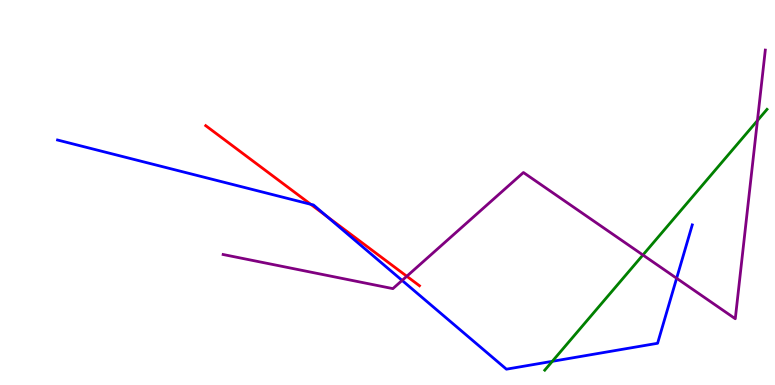[{'lines': ['blue', 'red'], 'intersections': [{'x': 4.01, 'y': 4.69}, {'x': 4.22, 'y': 4.38}]}, {'lines': ['green', 'red'], 'intersections': []}, {'lines': ['purple', 'red'], 'intersections': [{'x': 5.25, 'y': 2.82}]}, {'lines': ['blue', 'green'], 'intersections': [{'x': 7.13, 'y': 0.615}]}, {'lines': ['blue', 'purple'], 'intersections': [{'x': 5.19, 'y': 2.72}, {'x': 8.73, 'y': 2.77}]}, {'lines': ['green', 'purple'], 'intersections': [{'x': 8.3, 'y': 3.38}, {'x': 9.77, 'y': 6.87}]}]